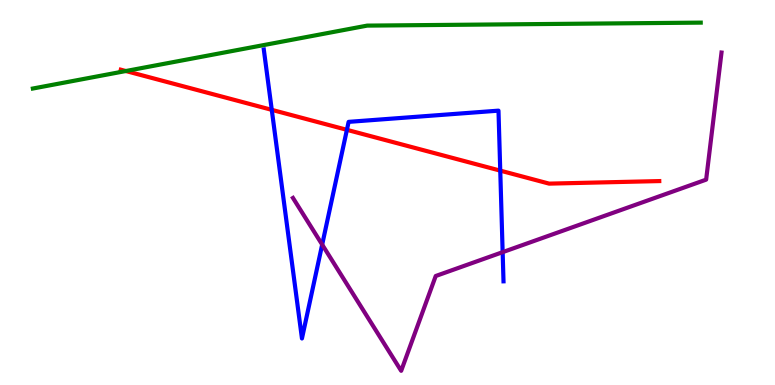[{'lines': ['blue', 'red'], 'intersections': [{'x': 3.51, 'y': 7.15}, {'x': 4.48, 'y': 6.63}, {'x': 6.45, 'y': 5.57}]}, {'lines': ['green', 'red'], 'intersections': [{'x': 1.62, 'y': 8.16}]}, {'lines': ['purple', 'red'], 'intersections': []}, {'lines': ['blue', 'green'], 'intersections': []}, {'lines': ['blue', 'purple'], 'intersections': [{'x': 4.16, 'y': 3.65}, {'x': 6.49, 'y': 3.45}]}, {'lines': ['green', 'purple'], 'intersections': []}]